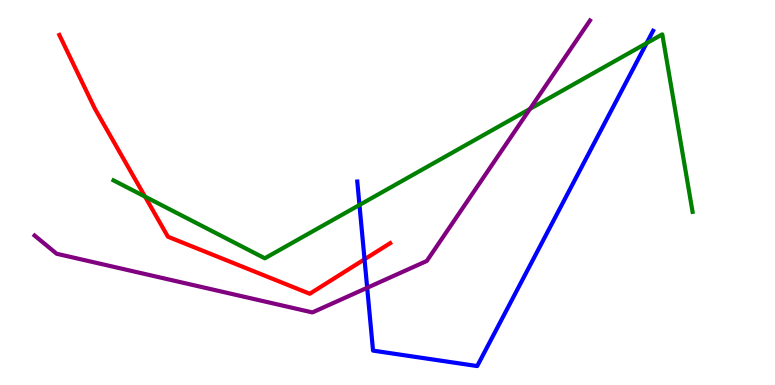[{'lines': ['blue', 'red'], 'intersections': [{'x': 4.7, 'y': 3.26}]}, {'lines': ['green', 'red'], 'intersections': [{'x': 1.87, 'y': 4.89}]}, {'lines': ['purple', 'red'], 'intersections': []}, {'lines': ['blue', 'green'], 'intersections': [{'x': 4.64, 'y': 4.68}, {'x': 8.34, 'y': 8.88}]}, {'lines': ['blue', 'purple'], 'intersections': [{'x': 4.74, 'y': 2.53}]}, {'lines': ['green', 'purple'], 'intersections': [{'x': 6.84, 'y': 7.17}]}]